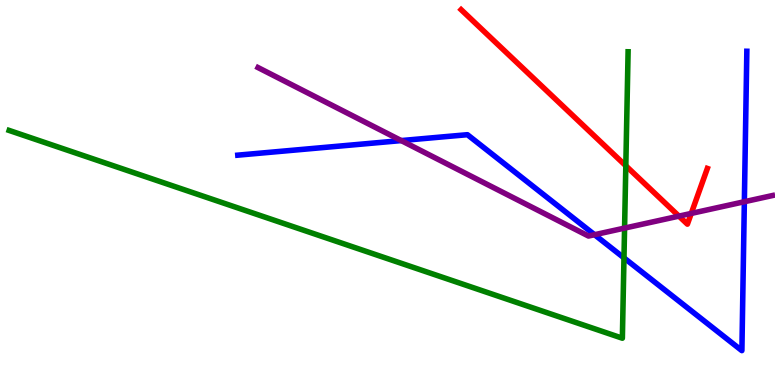[{'lines': ['blue', 'red'], 'intersections': []}, {'lines': ['green', 'red'], 'intersections': [{'x': 8.08, 'y': 5.69}]}, {'lines': ['purple', 'red'], 'intersections': [{'x': 8.76, 'y': 4.39}, {'x': 8.92, 'y': 4.46}]}, {'lines': ['blue', 'green'], 'intersections': [{'x': 8.05, 'y': 3.3}]}, {'lines': ['blue', 'purple'], 'intersections': [{'x': 5.18, 'y': 6.35}, {'x': 7.67, 'y': 3.9}, {'x': 9.6, 'y': 4.76}]}, {'lines': ['green', 'purple'], 'intersections': [{'x': 8.06, 'y': 4.08}]}]